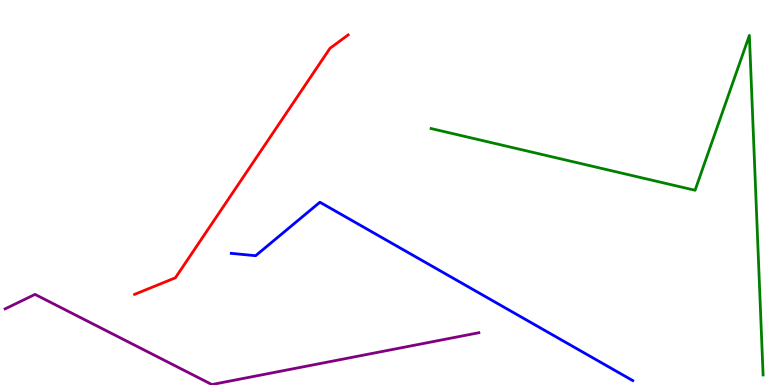[{'lines': ['blue', 'red'], 'intersections': []}, {'lines': ['green', 'red'], 'intersections': []}, {'lines': ['purple', 'red'], 'intersections': []}, {'lines': ['blue', 'green'], 'intersections': []}, {'lines': ['blue', 'purple'], 'intersections': []}, {'lines': ['green', 'purple'], 'intersections': []}]